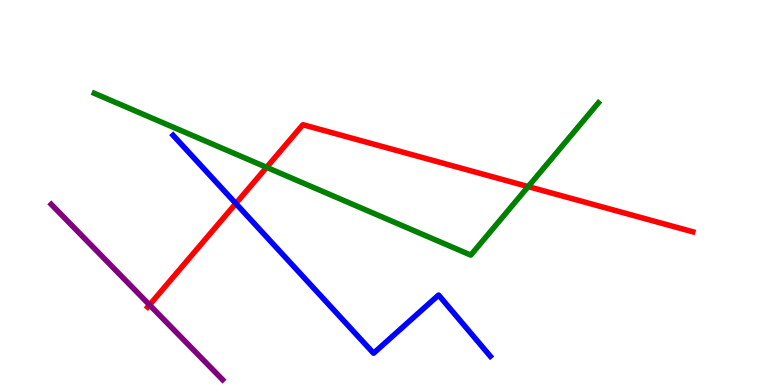[{'lines': ['blue', 'red'], 'intersections': [{'x': 3.04, 'y': 4.71}]}, {'lines': ['green', 'red'], 'intersections': [{'x': 3.44, 'y': 5.65}, {'x': 6.82, 'y': 5.15}]}, {'lines': ['purple', 'red'], 'intersections': [{'x': 1.93, 'y': 2.08}]}, {'lines': ['blue', 'green'], 'intersections': []}, {'lines': ['blue', 'purple'], 'intersections': []}, {'lines': ['green', 'purple'], 'intersections': []}]